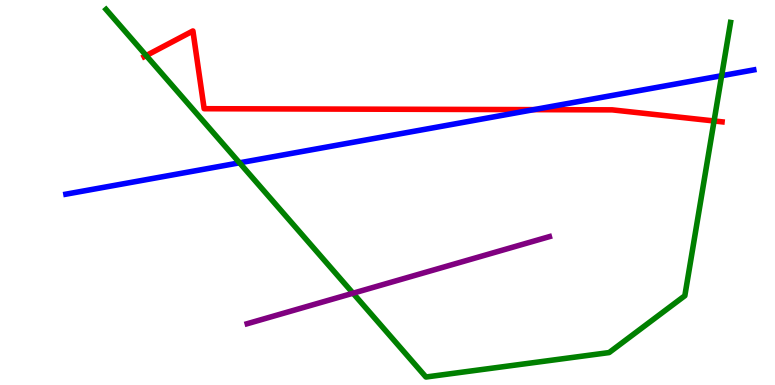[{'lines': ['blue', 'red'], 'intersections': [{'x': 6.89, 'y': 7.15}]}, {'lines': ['green', 'red'], 'intersections': [{'x': 1.89, 'y': 8.56}, {'x': 9.21, 'y': 6.86}]}, {'lines': ['purple', 'red'], 'intersections': []}, {'lines': ['blue', 'green'], 'intersections': [{'x': 3.09, 'y': 5.77}, {'x': 9.31, 'y': 8.03}]}, {'lines': ['blue', 'purple'], 'intersections': []}, {'lines': ['green', 'purple'], 'intersections': [{'x': 4.56, 'y': 2.38}]}]